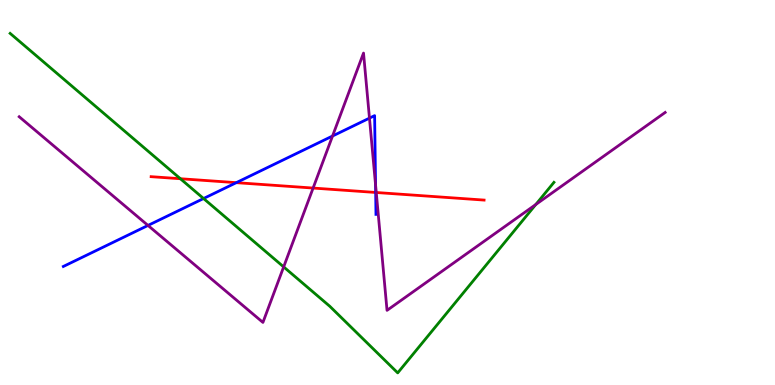[{'lines': ['blue', 'red'], 'intersections': [{'x': 3.05, 'y': 5.26}, {'x': 4.85, 'y': 5.0}]}, {'lines': ['green', 'red'], 'intersections': [{'x': 2.33, 'y': 5.36}]}, {'lines': ['purple', 'red'], 'intersections': [{'x': 4.04, 'y': 5.12}, {'x': 4.85, 'y': 5.0}]}, {'lines': ['blue', 'green'], 'intersections': [{'x': 2.63, 'y': 4.84}]}, {'lines': ['blue', 'purple'], 'intersections': [{'x': 1.91, 'y': 4.14}, {'x': 4.29, 'y': 6.47}, {'x': 4.77, 'y': 6.93}, {'x': 4.85, 'y': 5.2}]}, {'lines': ['green', 'purple'], 'intersections': [{'x': 3.66, 'y': 3.07}, {'x': 6.91, 'y': 4.69}]}]